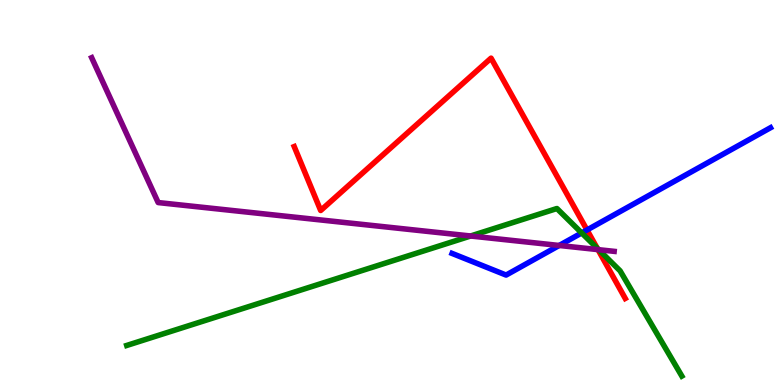[{'lines': ['blue', 'red'], 'intersections': [{'x': 7.57, 'y': 4.03}]}, {'lines': ['green', 'red'], 'intersections': [{'x': 7.71, 'y': 3.55}]}, {'lines': ['purple', 'red'], 'intersections': [{'x': 7.72, 'y': 3.52}]}, {'lines': ['blue', 'green'], 'intersections': [{'x': 7.51, 'y': 3.95}]}, {'lines': ['blue', 'purple'], 'intersections': [{'x': 7.22, 'y': 3.62}]}, {'lines': ['green', 'purple'], 'intersections': [{'x': 6.07, 'y': 3.87}, {'x': 7.72, 'y': 3.51}]}]